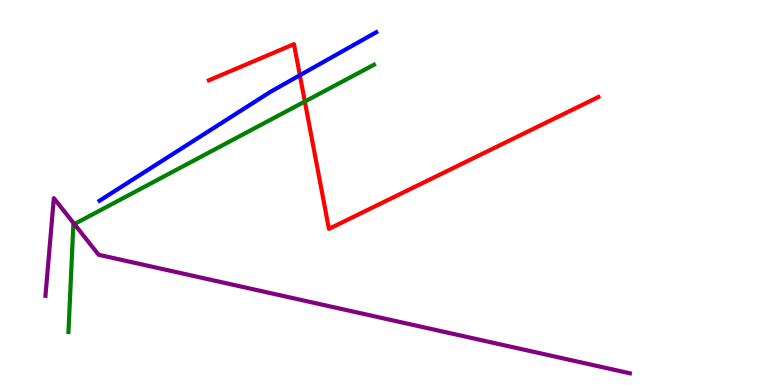[{'lines': ['blue', 'red'], 'intersections': [{'x': 3.87, 'y': 8.05}]}, {'lines': ['green', 'red'], 'intersections': [{'x': 3.93, 'y': 7.36}]}, {'lines': ['purple', 'red'], 'intersections': []}, {'lines': ['blue', 'green'], 'intersections': []}, {'lines': ['blue', 'purple'], 'intersections': []}, {'lines': ['green', 'purple'], 'intersections': [{'x': 0.959, 'y': 4.18}]}]